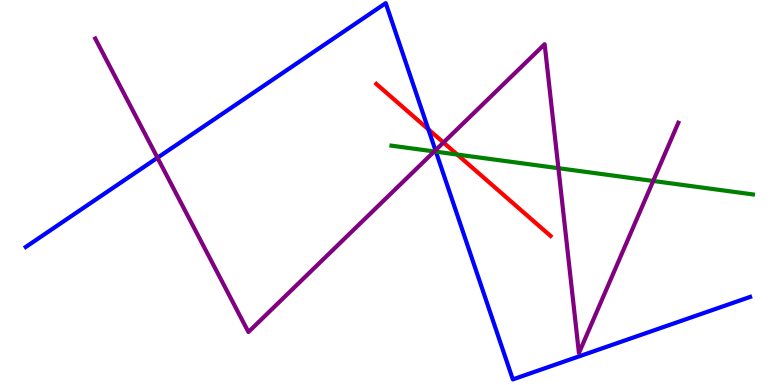[{'lines': ['blue', 'red'], 'intersections': [{'x': 5.53, 'y': 6.64}]}, {'lines': ['green', 'red'], 'intersections': [{'x': 5.9, 'y': 5.99}]}, {'lines': ['purple', 'red'], 'intersections': [{'x': 5.72, 'y': 6.3}]}, {'lines': ['blue', 'green'], 'intersections': [{'x': 5.62, 'y': 6.06}]}, {'lines': ['blue', 'purple'], 'intersections': [{'x': 2.03, 'y': 5.9}, {'x': 5.62, 'y': 6.1}]}, {'lines': ['green', 'purple'], 'intersections': [{'x': 5.6, 'y': 6.07}, {'x': 7.21, 'y': 5.63}, {'x': 8.43, 'y': 5.3}]}]